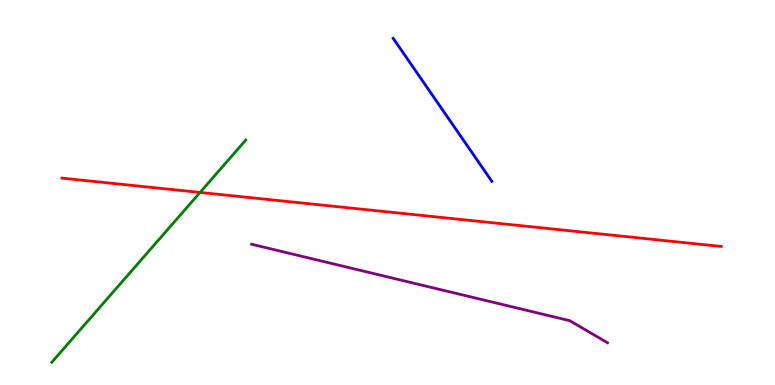[{'lines': ['blue', 'red'], 'intersections': []}, {'lines': ['green', 'red'], 'intersections': [{'x': 2.58, 'y': 5.0}]}, {'lines': ['purple', 'red'], 'intersections': []}, {'lines': ['blue', 'green'], 'intersections': []}, {'lines': ['blue', 'purple'], 'intersections': []}, {'lines': ['green', 'purple'], 'intersections': []}]